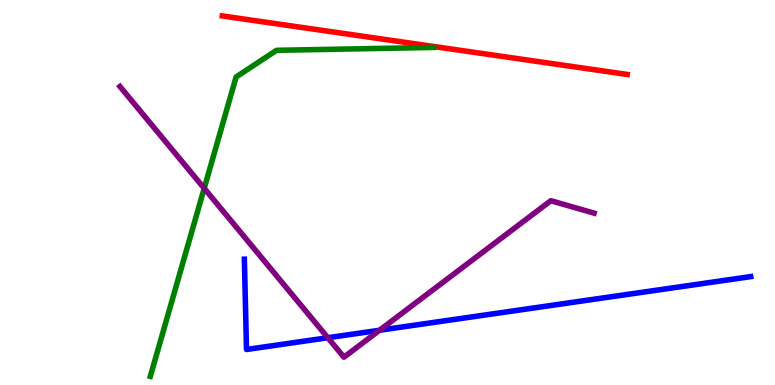[{'lines': ['blue', 'red'], 'intersections': []}, {'lines': ['green', 'red'], 'intersections': []}, {'lines': ['purple', 'red'], 'intersections': []}, {'lines': ['blue', 'green'], 'intersections': []}, {'lines': ['blue', 'purple'], 'intersections': [{'x': 4.23, 'y': 1.23}, {'x': 4.9, 'y': 1.42}]}, {'lines': ['green', 'purple'], 'intersections': [{'x': 2.63, 'y': 5.11}]}]